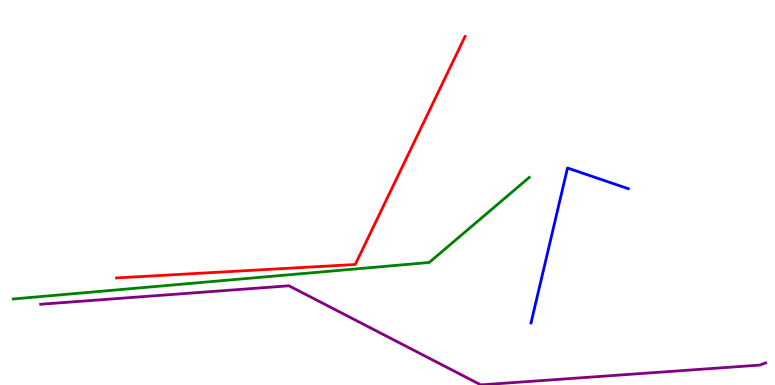[{'lines': ['blue', 'red'], 'intersections': []}, {'lines': ['green', 'red'], 'intersections': []}, {'lines': ['purple', 'red'], 'intersections': []}, {'lines': ['blue', 'green'], 'intersections': []}, {'lines': ['blue', 'purple'], 'intersections': []}, {'lines': ['green', 'purple'], 'intersections': []}]